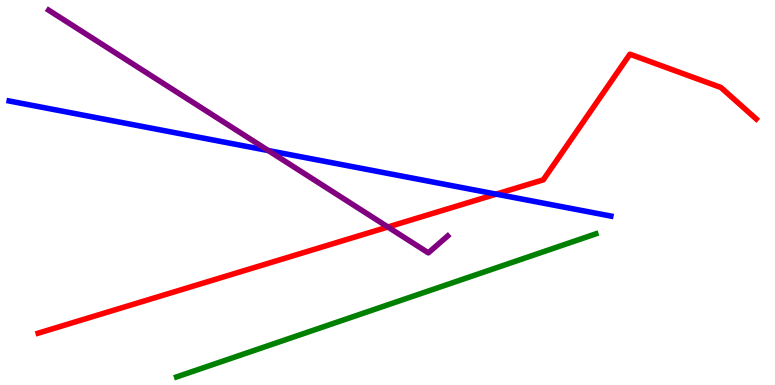[{'lines': ['blue', 'red'], 'intersections': [{'x': 6.4, 'y': 4.96}]}, {'lines': ['green', 'red'], 'intersections': []}, {'lines': ['purple', 'red'], 'intersections': [{'x': 5.01, 'y': 4.1}]}, {'lines': ['blue', 'green'], 'intersections': []}, {'lines': ['blue', 'purple'], 'intersections': [{'x': 3.46, 'y': 6.09}]}, {'lines': ['green', 'purple'], 'intersections': []}]